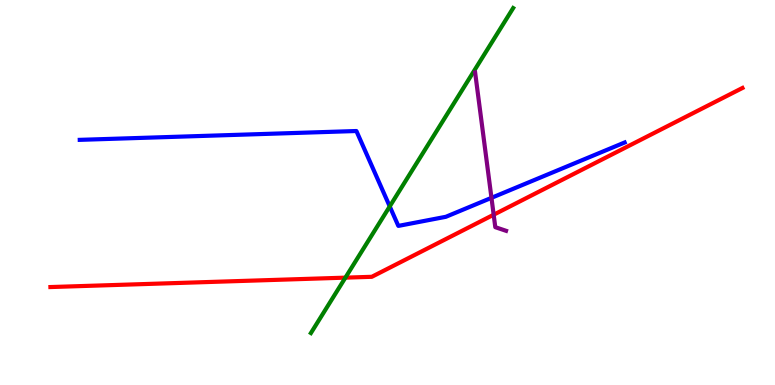[{'lines': ['blue', 'red'], 'intersections': []}, {'lines': ['green', 'red'], 'intersections': [{'x': 4.46, 'y': 2.79}]}, {'lines': ['purple', 'red'], 'intersections': [{'x': 6.37, 'y': 4.42}]}, {'lines': ['blue', 'green'], 'intersections': [{'x': 5.03, 'y': 4.64}]}, {'lines': ['blue', 'purple'], 'intersections': [{'x': 6.34, 'y': 4.86}]}, {'lines': ['green', 'purple'], 'intersections': []}]